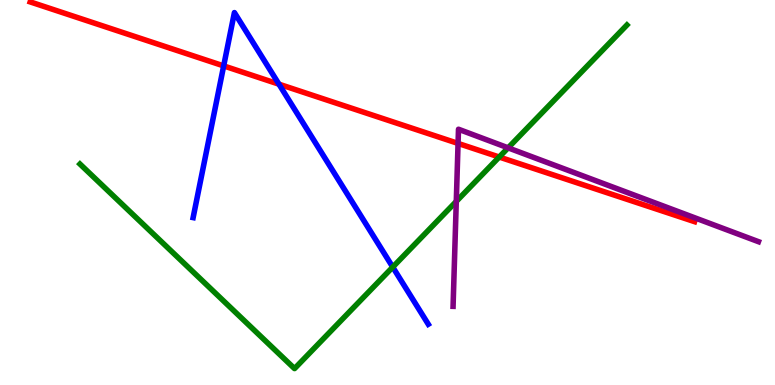[{'lines': ['blue', 'red'], 'intersections': [{'x': 2.89, 'y': 8.29}, {'x': 3.6, 'y': 7.81}]}, {'lines': ['green', 'red'], 'intersections': [{'x': 6.44, 'y': 5.92}]}, {'lines': ['purple', 'red'], 'intersections': [{'x': 5.91, 'y': 6.27}]}, {'lines': ['blue', 'green'], 'intersections': [{'x': 5.07, 'y': 3.06}]}, {'lines': ['blue', 'purple'], 'intersections': []}, {'lines': ['green', 'purple'], 'intersections': [{'x': 5.89, 'y': 4.77}, {'x': 6.56, 'y': 6.16}]}]